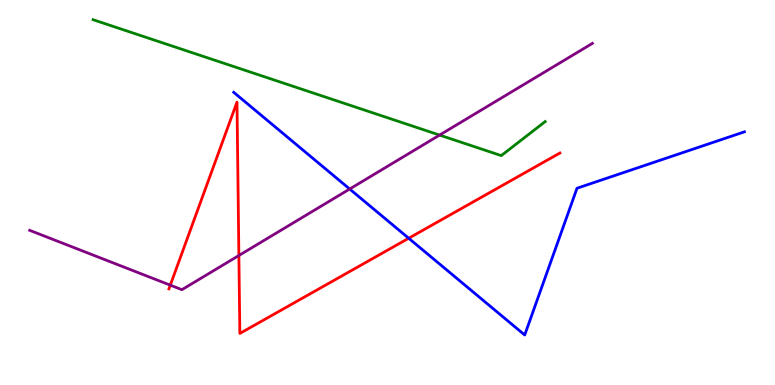[{'lines': ['blue', 'red'], 'intersections': [{'x': 5.27, 'y': 3.81}]}, {'lines': ['green', 'red'], 'intersections': []}, {'lines': ['purple', 'red'], 'intersections': [{'x': 2.2, 'y': 2.59}, {'x': 3.08, 'y': 3.36}]}, {'lines': ['blue', 'green'], 'intersections': []}, {'lines': ['blue', 'purple'], 'intersections': [{'x': 4.51, 'y': 5.09}]}, {'lines': ['green', 'purple'], 'intersections': [{'x': 5.67, 'y': 6.49}]}]